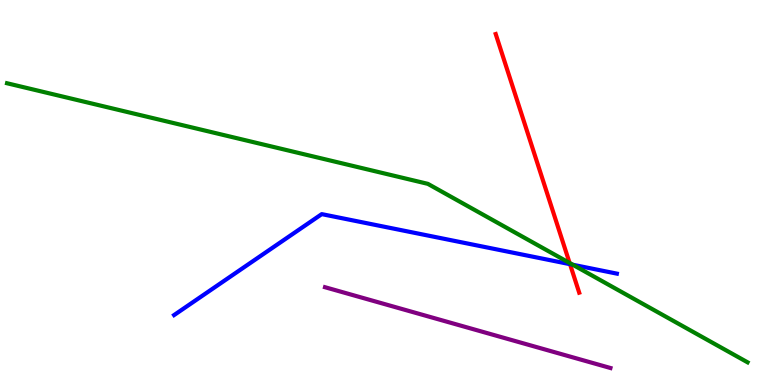[{'lines': ['blue', 'red'], 'intersections': [{'x': 7.35, 'y': 3.14}]}, {'lines': ['green', 'red'], 'intersections': [{'x': 7.35, 'y': 3.17}]}, {'lines': ['purple', 'red'], 'intersections': []}, {'lines': ['blue', 'green'], 'intersections': [{'x': 7.39, 'y': 3.12}]}, {'lines': ['blue', 'purple'], 'intersections': []}, {'lines': ['green', 'purple'], 'intersections': []}]